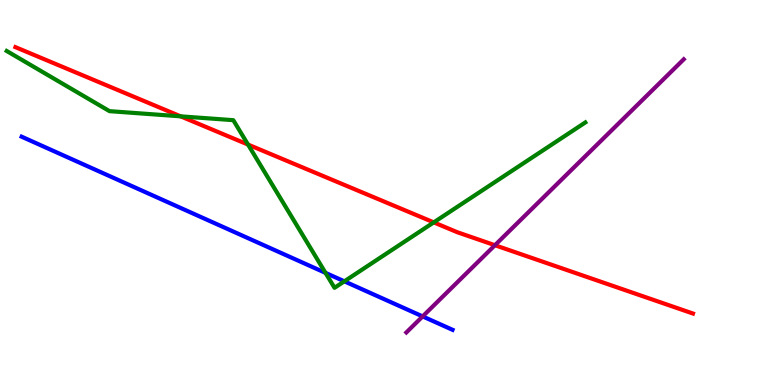[{'lines': ['blue', 'red'], 'intersections': []}, {'lines': ['green', 'red'], 'intersections': [{'x': 2.33, 'y': 6.98}, {'x': 3.2, 'y': 6.24}, {'x': 5.6, 'y': 4.22}]}, {'lines': ['purple', 'red'], 'intersections': [{'x': 6.39, 'y': 3.63}]}, {'lines': ['blue', 'green'], 'intersections': [{'x': 4.2, 'y': 2.91}, {'x': 4.44, 'y': 2.69}]}, {'lines': ['blue', 'purple'], 'intersections': [{'x': 5.45, 'y': 1.78}]}, {'lines': ['green', 'purple'], 'intersections': []}]